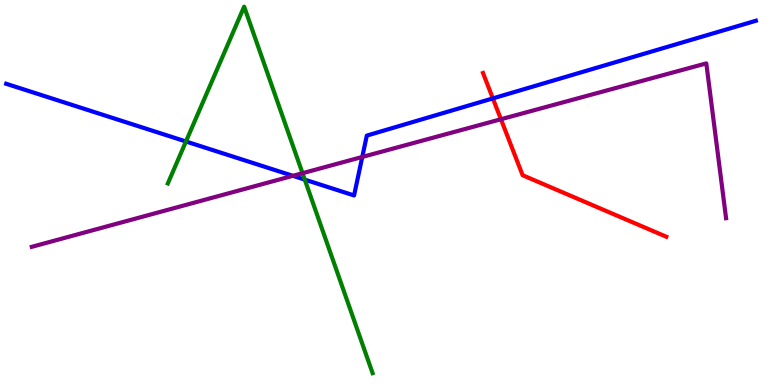[{'lines': ['blue', 'red'], 'intersections': [{'x': 6.36, 'y': 7.44}]}, {'lines': ['green', 'red'], 'intersections': []}, {'lines': ['purple', 'red'], 'intersections': [{'x': 6.46, 'y': 6.9}]}, {'lines': ['blue', 'green'], 'intersections': [{'x': 2.4, 'y': 6.32}, {'x': 3.93, 'y': 5.33}]}, {'lines': ['blue', 'purple'], 'intersections': [{'x': 3.78, 'y': 5.43}, {'x': 4.67, 'y': 5.92}]}, {'lines': ['green', 'purple'], 'intersections': [{'x': 3.9, 'y': 5.5}]}]